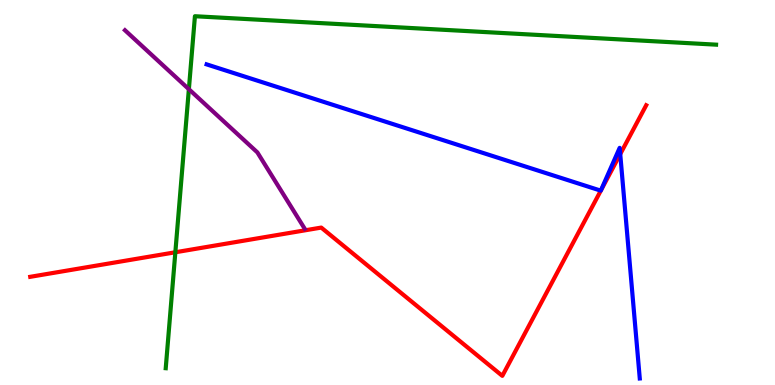[{'lines': ['blue', 'red'], 'intersections': [{'x': 8.0, 'y': 6.0}]}, {'lines': ['green', 'red'], 'intersections': [{'x': 2.26, 'y': 3.45}]}, {'lines': ['purple', 'red'], 'intersections': []}, {'lines': ['blue', 'green'], 'intersections': []}, {'lines': ['blue', 'purple'], 'intersections': []}, {'lines': ['green', 'purple'], 'intersections': [{'x': 2.44, 'y': 7.68}]}]